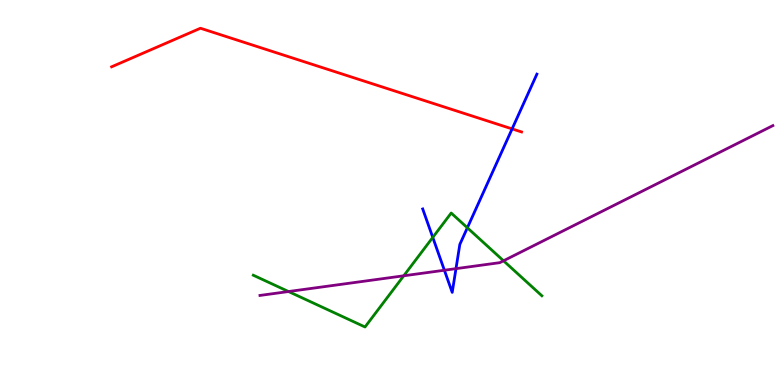[{'lines': ['blue', 'red'], 'intersections': [{'x': 6.61, 'y': 6.65}]}, {'lines': ['green', 'red'], 'intersections': []}, {'lines': ['purple', 'red'], 'intersections': []}, {'lines': ['blue', 'green'], 'intersections': [{'x': 5.58, 'y': 3.83}, {'x': 6.03, 'y': 4.08}]}, {'lines': ['blue', 'purple'], 'intersections': [{'x': 5.73, 'y': 2.98}, {'x': 5.88, 'y': 3.02}]}, {'lines': ['green', 'purple'], 'intersections': [{'x': 3.72, 'y': 2.43}, {'x': 5.21, 'y': 2.84}, {'x': 6.5, 'y': 3.23}]}]